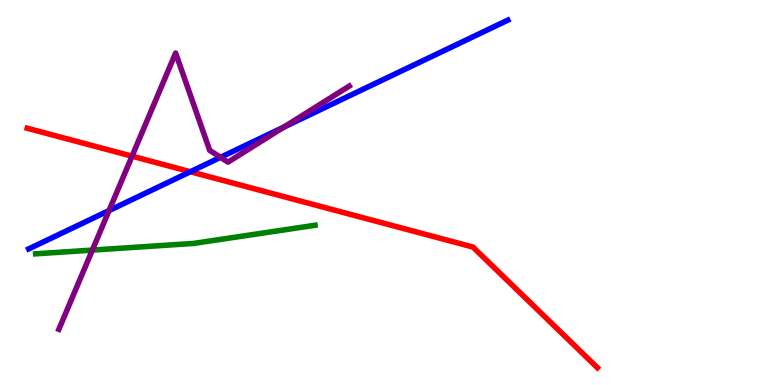[{'lines': ['blue', 'red'], 'intersections': [{'x': 2.46, 'y': 5.54}]}, {'lines': ['green', 'red'], 'intersections': []}, {'lines': ['purple', 'red'], 'intersections': [{'x': 1.7, 'y': 5.94}]}, {'lines': ['blue', 'green'], 'intersections': []}, {'lines': ['blue', 'purple'], 'intersections': [{'x': 1.41, 'y': 4.53}, {'x': 2.85, 'y': 5.91}, {'x': 3.66, 'y': 6.7}]}, {'lines': ['green', 'purple'], 'intersections': [{'x': 1.19, 'y': 3.5}]}]